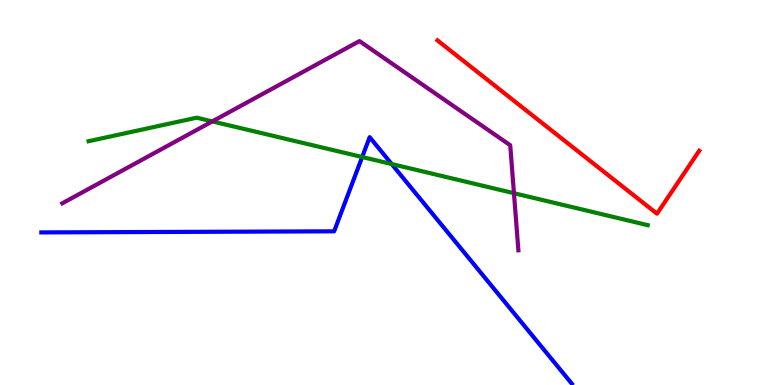[{'lines': ['blue', 'red'], 'intersections': []}, {'lines': ['green', 'red'], 'intersections': []}, {'lines': ['purple', 'red'], 'intersections': []}, {'lines': ['blue', 'green'], 'intersections': [{'x': 4.67, 'y': 5.92}, {'x': 5.05, 'y': 5.74}]}, {'lines': ['blue', 'purple'], 'intersections': []}, {'lines': ['green', 'purple'], 'intersections': [{'x': 2.74, 'y': 6.85}, {'x': 6.63, 'y': 4.98}]}]